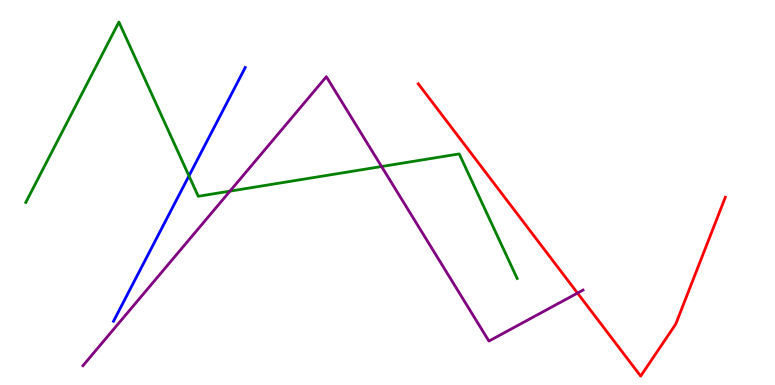[{'lines': ['blue', 'red'], 'intersections': []}, {'lines': ['green', 'red'], 'intersections': []}, {'lines': ['purple', 'red'], 'intersections': [{'x': 7.45, 'y': 2.39}]}, {'lines': ['blue', 'green'], 'intersections': [{'x': 2.44, 'y': 5.43}]}, {'lines': ['blue', 'purple'], 'intersections': []}, {'lines': ['green', 'purple'], 'intersections': [{'x': 2.97, 'y': 5.04}, {'x': 4.92, 'y': 5.67}]}]